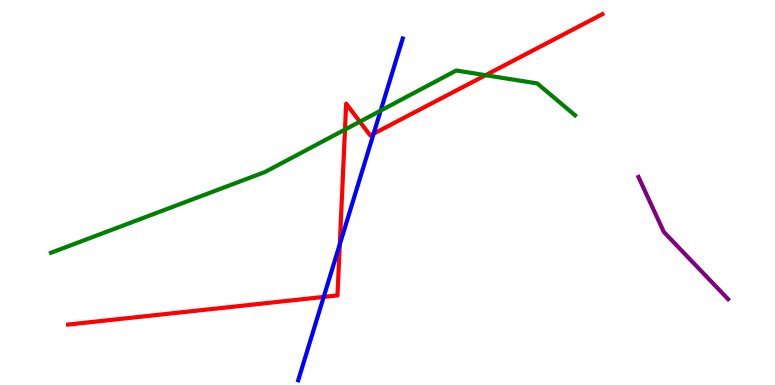[{'lines': ['blue', 'red'], 'intersections': [{'x': 4.18, 'y': 2.29}, {'x': 4.38, 'y': 3.65}, {'x': 4.82, 'y': 6.53}]}, {'lines': ['green', 'red'], 'intersections': [{'x': 4.45, 'y': 6.63}, {'x': 4.64, 'y': 6.84}, {'x': 6.27, 'y': 8.05}]}, {'lines': ['purple', 'red'], 'intersections': []}, {'lines': ['blue', 'green'], 'intersections': [{'x': 4.91, 'y': 7.13}]}, {'lines': ['blue', 'purple'], 'intersections': []}, {'lines': ['green', 'purple'], 'intersections': []}]